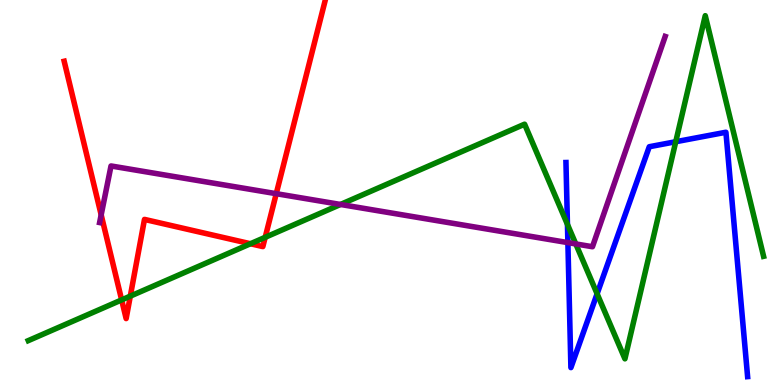[{'lines': ['blue', 'red'], 'intersections': []}, {'lines': ['green', 'red'], 'intersections': [{'x': 1.57, 'y': 2.21}, {'x': 1.68, 'y': 2.31}, {'x': 3.23, 'y': 3.67}, {'x': 3.42, 'y': 3.84}]}, {'lines': ['purple', 'red'], 'intersections': [{'x': 1.31, 'y': 4.42}, {'x': 3.56, 'y': 4.97}]}, {'lines': ['blue', 'green'], 'intersections': [{'x': 7.32, 'y': 4.17}, {'x': 7.7, 'y': 2.37}, {'x': 8.72, 'y': 6.32}]}, {'lines': ['blue', 'purple'], 'intersections': [{'x': 7.33, 'y': 3.7}]}, {'lines': ['green', 'purple'], 'intersections': [{'x': 4.39, 'y': 4.69}, {'x': 7.43, 'y': 3.66}]}]